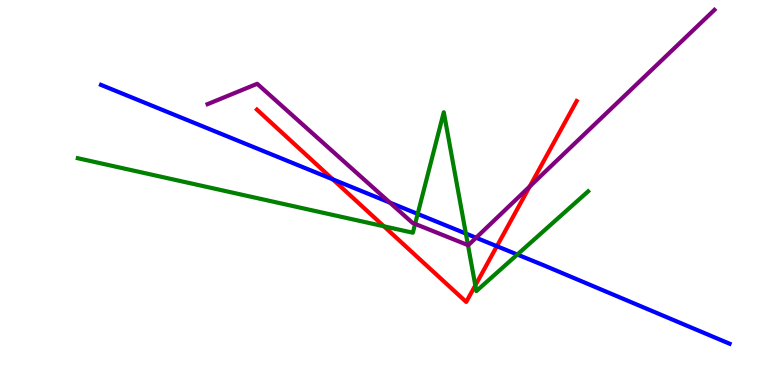[{'lines': ['blue', 'red'], 'intersections': [{'x': 4.29, 'y': 5.34}, {'x': 6.41, 'y': 3.61}]}, {'lines': ['green', 'red'], 'intersections': [{'x': 4.95, 'y': 4.12}, {'x': 6.13, 'y': 2.59}]}, {'lines': ['purple', 'red'], 'intersections': [{'x': 6.84, 'y': 5.16}]}, {'lines': ['blue', 'green'], 'intersections': [{'x': 5.39, 'y': 4.44}, {'x': 6.01, 'y': 3.93}, {'x': 6.68, 'y': 3.39}]}, {'lines': ['blue', 'purple'], 'intersections': [{'x': 5.03, 'y': 4.74}, {'x': 6.14, 'y': 3.83}]}, {'lines': ['green', 'purple'], 'intersections': [{'x': 5.36, 'y': 4.18}, {'x': 6.04, 'y': 3.63}]}]